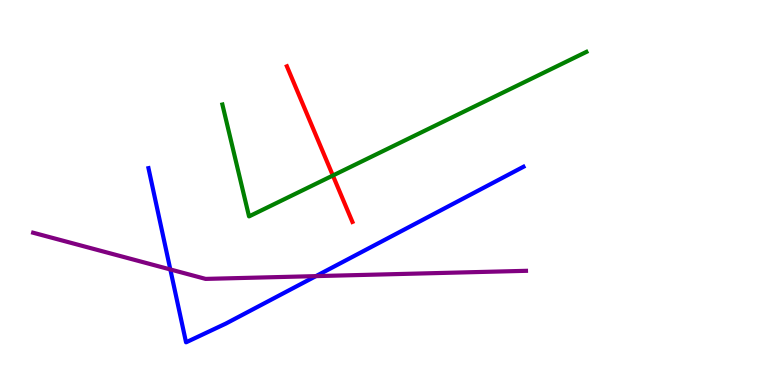[{'lines': ['blue', 'red'], 'intersections': []}, {'lines': ['green', 'red'], 'intersections': [{'x': 4.3, 'y': 5.44}]}, {'lines': ['purple', 'red'], 'intersections': []}, {'lines': ['blue', 'green'], 'intersections': []}, {'lines': ['blue', 'purple'], 'intersections': [{'x': 2.2, 'y': 3.0}, {'x': 4.08, 'y': 2.83}]}, {'lines': ['green', 'purple'], 'intersections': []}]